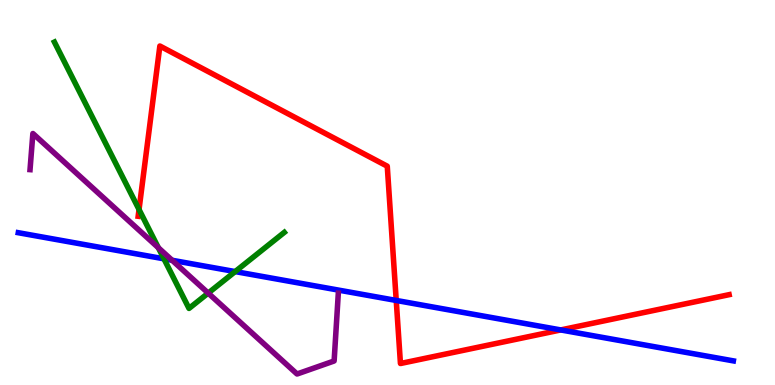[{'lines': ['blue', 'red'], 'intersections': [{'x': 5.11, 'y': 2.2}, {'x': 7.24, 'y': 1.43}]}, {'lines': ['green', 'red'], 'intersections': [{'x': 1.79, 'y': 4.56}]}, {'lines': ['purple', 'red'], 'intersections': []}, {'lines': ['blue', 'green'], 'intersections': [{'x': 2.12, 'y': 3.28}, {'x': 3.03, 'y': 2.95}]}, {'lines': ['blue', 'purple'], 'intersections': [{'x': 2.22, 'y': 3.24}]}, {'lines': ['green', 'purple'], 'intersections': [{'x': 2.04, 'y': 3.57}, {'x': 2.69, 'y': 2.39}]}]